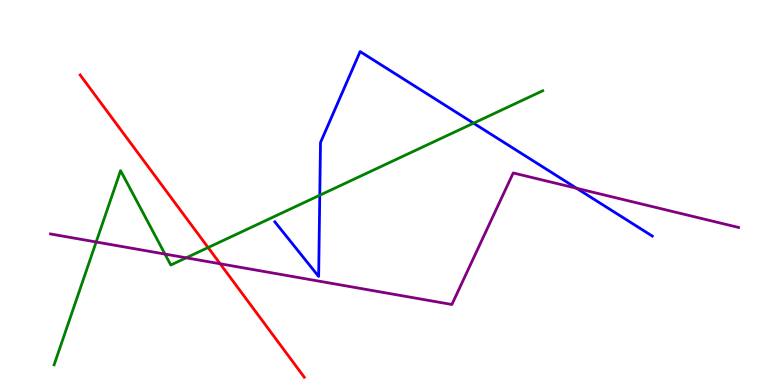[{'lines': ['blue', 'red'], 'intersections': []}, {'lines': ['green', 'red'], 'intersections': [{'x': 2.69, 'y': 3.57}]}, {'lines': ['purple', 'red'], 'intersections': [{'x': 2.84, 'y': 3.15}]}, {'lines': ['blue', 'green'], 'intersections': [{'x': 4.13, 'y': 4.93}, {'x': 6.11, 'y': 6.8}]}, {'lines': ['blue', 'purple'], 'intersections': [{'x': 7.44, 'y': 5.11}]}, {'lines': ['green', 'purple'], 'intersections': [{'x': 1.24, 'y': 3.71}, {'x': 2.13, 'y': 3.4}, {'x': 2.4, 'y': 3.3}]}]